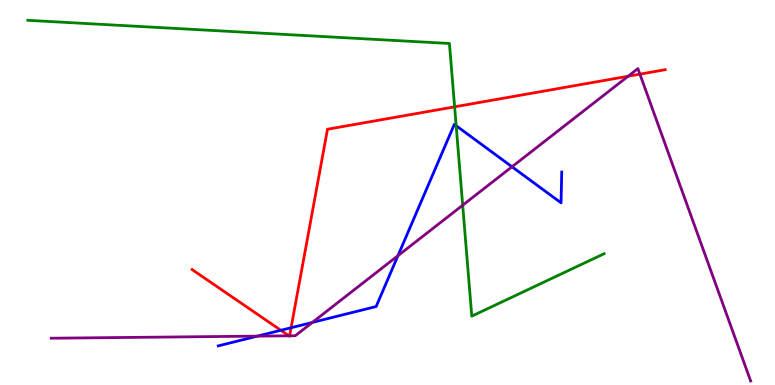[{'lines': ['blue', 'red'], 'intersections': [{'x': 3.62, 'y': 1.42}, {'x': 3.76, 'y': 1.49}]}, {'lines': ['green', 'red'], 'intersections': [{'x': 5.87, 'y': 7.23}]}, {'lines': ['purple', 'red'], 'intersections': [{'x': 3.73, 'y': 1.28}, {'x': 3.74, 'y': 1.28}, {'x': 8.1, 'y': 8.02}, {'x': 8.26, 'y': 8.07}]}, {'lines': ['blue', 'green'], 'intersections': [{'x': 5.89, 'y': 6.73}]}, {'lines': ['blue', 'purple'], 'intersections': [{'x': 3.32, 'y': 1.27}, {'x': 4.03, 'y': 1.63}, {'x': 5.13, 'y': 3.36}, {'x': 6.61, 'y': 5.67}]}, {'lines': ['green', 'purple'], 'intersections': [{'x': 5.97, 'y': 4.67}]}]